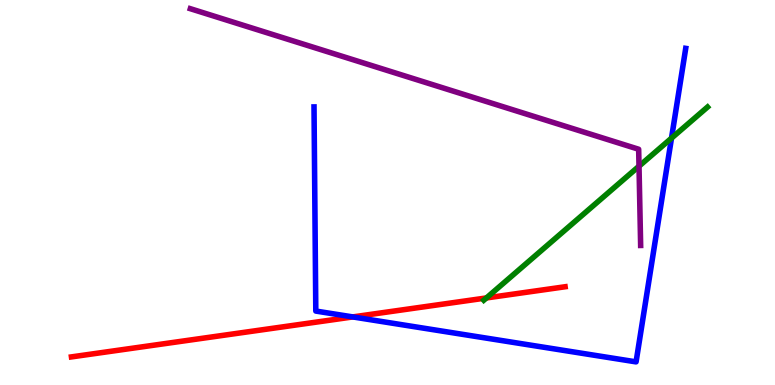[{'lines': ['blue', 'red'], 'intersections': [{'x': 4.55, 'y': 1.77}]}, {'lines': ['green', 'red'], 'intersections': [{'x': 6.28, 'y': 2.26}]}, {'lines': ['purple', 'red'], 'intersections': []}, {'lines': ['blue', 'green'], 'intersections': [{'x': 8.66, 'y': 6.41}]}, {'lines': ['blue', 'purple'], 'intersections': []}, {'lines': ['green', 'purple'], 'intersections': [{'x': 8.25, 'y': 5.68}]}]